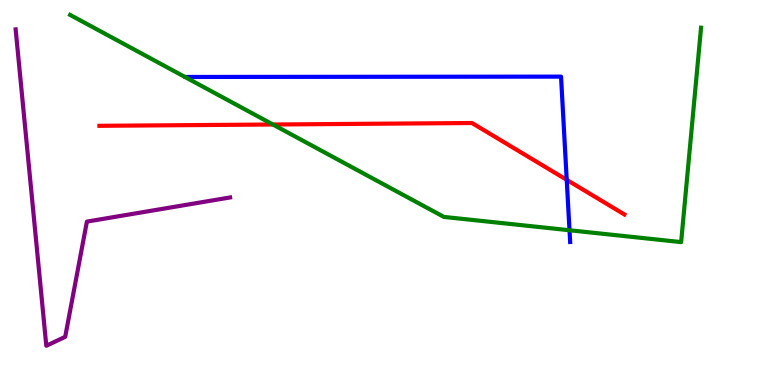[{'lines': ['blue', 'red'], 'intersections': [{'x': 7.31, 'y': 5.33}]}, {'lines': ['green', 'red'], 'intersections': [{'x': 3.52, 'y': 6.77}]}, {'lines': ['purple', 'red'], 'intersections': []}, {'lines': ['blue', 'green'], 'intersections': [{'x': 7.35, 'y': 4.02}]}, {'lines': ['blue', 'purple'], 'intersections': []}, {'lines': ['green', 'purple'], 'intersections': []}]